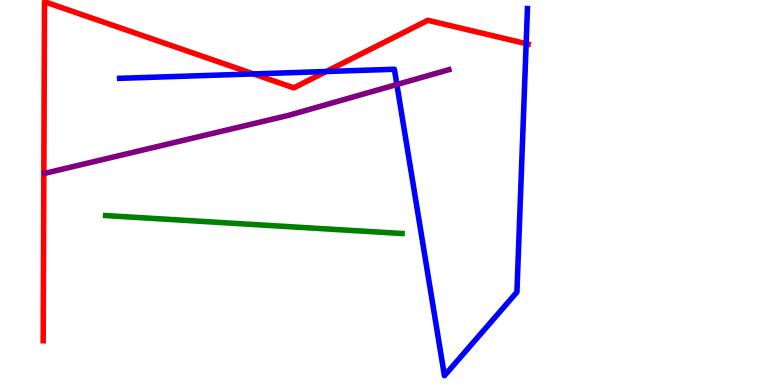[{'lines': ['blue', 'red'], 'intersections': [{'x': 3.27, 'y': 8.08}, {'x': 4.21, 'y': 8.14}, {'x': 6.79, 'y': 8.87}]}, {'lines': ['green', 'red'], 'intersections': []}, {'lines': ['purple', 'red'], 'intersections': []}, {'lines': ['blue', 'green'], 'intersections': []}, {'lines': ['blue', 'purple'], 'intersections': [{'x': 5.12, 'y': 7.8}]}, {'lines': ['green', 'purple'], 'intersections': []}]